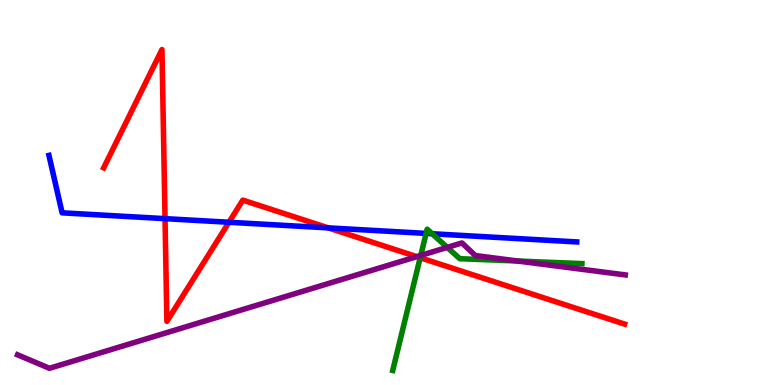[{'lines': ['blue', 'red'], 'intersections': [{'x': 2.13, 'y': 4.32}, {'x': 2.95, 'y': 4.23}, {'x': 4.23, 'y': 4.08}]}, {'lines': ['green', 'red'], 'intersections': [{'x': 5.42, 'y': 3.31}]}, {'lines': ['purple', 'red'], 'intersections': [{'x': 5.38, 'y': 3.33}]}, {'lines': ['blue', 'green'], 'intersections': [{'x': 5.5, 'y': 3.94}, {'x': 5.58, 'y': 3.93}]}, {'lines': ['blue', 'purple'], 'intersections': []}, {'lines': ['green', 'purple'], 'intersections': [{'x': 5.43, 'y': 3.37}, {'x': 5.77, 'y': 3.57}, {'x': 6.68, 'y': 3.22}]}]